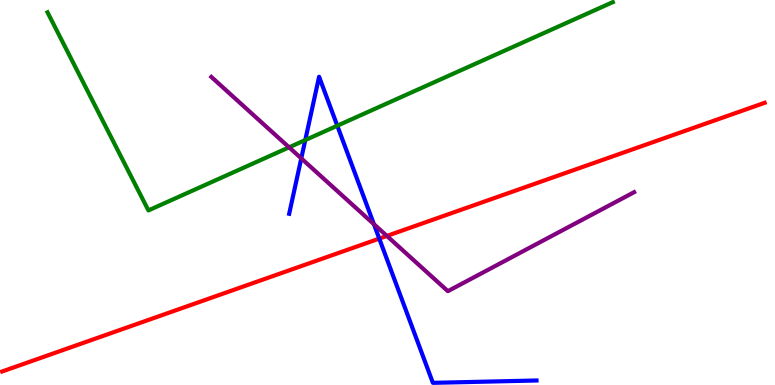[{'lines': ['blue', 'red'], 'intersections': [{'x': 4.89, 'y': 3.8}]}, {'lines': ['green', 'red'], 'intersections': []}, {'lines': ['purple', 'red'], 'intersections': [{'x': 4.99, 'y': 3.87}]}, {'lines': ['blue', 'green'], 'intersections': [{'x': 3.94, 'y': 6.36}, {'x': 4.35, 'y': 6.73}]}, {'lines': ['blue', 'purple'], 'intersections': [{'x': 3.89, 'y': 5.89}, {'x': 4.82, 'y': 4.18}]}, {'lines': ['green', 'purple'], 'intersections': [{'x': 3.73, 'y': 6.17}]}]